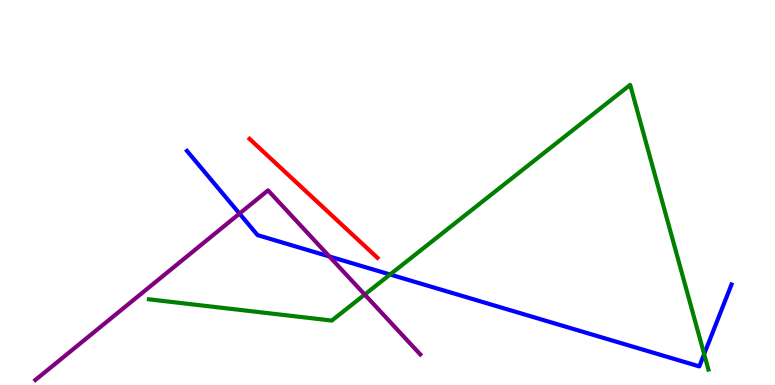[{'lines': ['blue', 'red'], 'intersections': []}, {'lines': ['green', 'red'], 'intersections': []}, {'lines': ['purple', 'red'], 'intersections': []}, {'lines': ['blue', 'green'], 'intersections': [{'x': 5.03, 'y': 2.87}, {'x': 9.09, 'y': 0.803}]}, {'lines': ['blue', 'purple'], 'intersections': [{'x': 3.09, 'y': 4.45}, {'x': 4.25, 'y': 3.34}]}, {'lines': ['green', 'purple'], 'intersections': [{'x': 4.71, 'y': 2.35}]}]